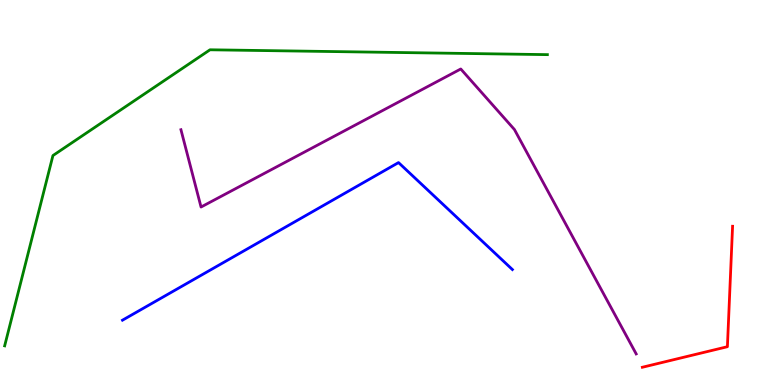[{'lines': ['blue', 'red'], 'intersections': []}, {'lines': ['green', 'red'], 'intersections': []}, {'lines': ['purple', 'red'], 'intersections': []}, {'lines': ['blue', 'green'], 'intersections': []}, {'lines': ['blue', 'purple'], 'intersections': []}, {'lines': ['green', 'purple'], 'intersections': []}]